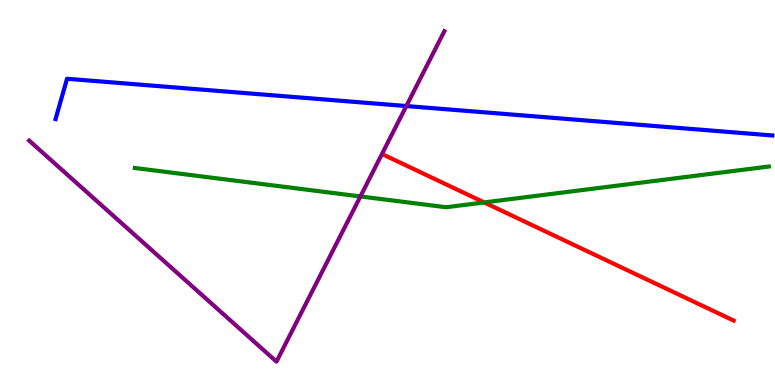[{'lines': ['blue', 'red'], 'intersections': []}, {'lines': ['green', 'red'], 'intersections': [{'x': 6.25, 'y': 4.74}]}, {'lines': ['purple', 'red'], 'intersections': []}, {'lines': ['blue', 'green'], 'intersections': []}, {'lines': ['blue', 'purple'], 'intersections': [{'x': 5.24, 'y': 7.25}]}, {'lines': ['green', 'purple'], 'intersections': [{'x': 4.65, 'y': 4.9}]}]